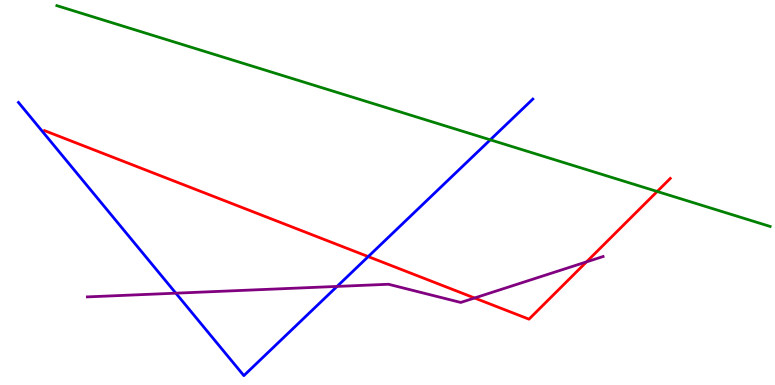[{'lines': ['blue', 'red'], 'intersections': [{'x': 4.75, 'y': 3.34}]}, {'lines': ['green', 'red'], 'intersections': [{'x': 8.48, 'y': 5.03}]}, {'lines': ['purple', 'red'], 'intersections': [{'x': 6.12, 'y': 2.26}, {'x': 7.57, 'y': 3.2}]}, {'lines': ['blue', 'green'], 'intersections': [{'x': 6.33, 'y': 6.37}]}, {'lines': ['blue', 'purple'], 'intersections': [{'x': 2.27, 'y': 2.38}, {'x': 4.35, 'y': 2.56}]}, {'lines': ['green', 'purple'], 'intersections': []}]